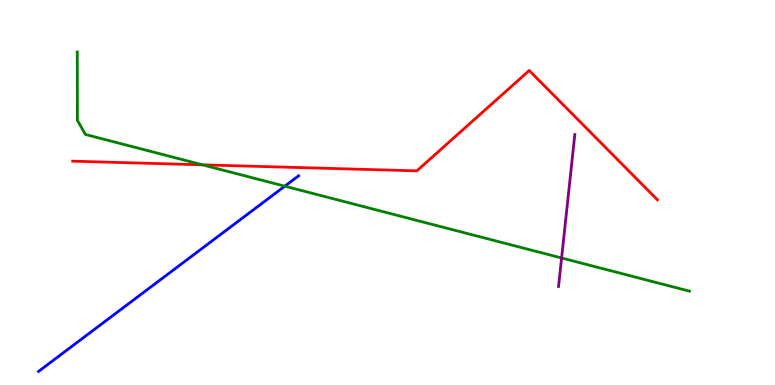[{'lines': ['blue', 'red'], 'intersections': []}, {'lines': ['green', 'red'], 'intersections': [{'x': 2.61, 'y': 5.72}]}, {'lines': ['purple', 'red'], 'intersections': []}, {'lines': ['blue', 'green'], 'intersections': [{'x': 3.67, 'y': 5.16}]}, {'lines': ['blue', 'purple'], 'intersections': []}, {'lines': ['green', 'purple'], 'intersections': [{'x': 7.25, 'y': 3.3}]}]